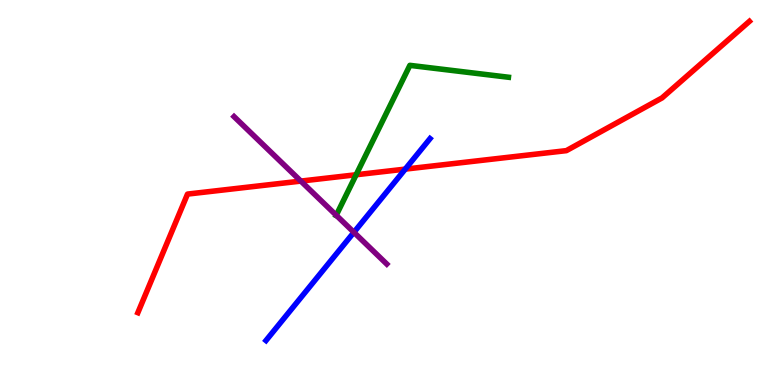[{'lines': ['blue', 'red'], 'intersections': [{'x': 5.23, 'y': 5.61}]}, {'lines': ['green', 'red'], 'intersections': [{'x': 4.6, 'y': 5.46}]}, {'lines': ['purple', 'red'], 'intersections': [{'x': 3.88, 'y': 5.3}]}, {'lines': ['blue', 'green'], 'intersections': []}, {'lines': ['blue', 'purple'], 'intersections': [{'x': 4.57, 'y': 3.97}]}, {'lines': ['green', 'purple'], 'intersections': [{'x': 4.34, 'y': 4.41}]}]